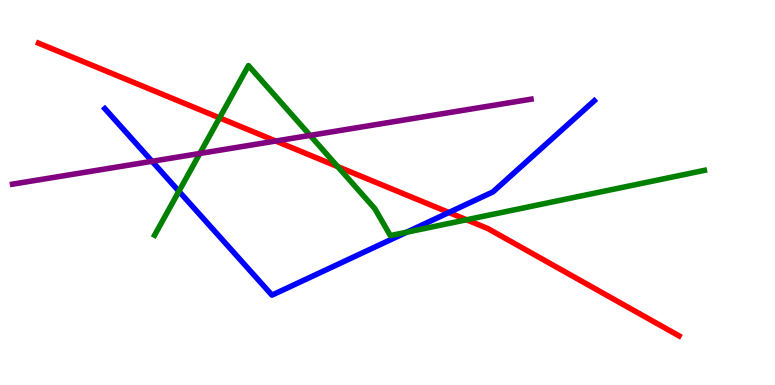[{'lines': ['blue', 'red'], 'intersections': [{'x': 5.79, 'y': 4.48}]}, {'lines': ['green', 'red'], 'intersections': [{'x': 2.83, 'y': 6.94}, {'x': 4.36, 'y': 5.67}, {'x': 6.02, 'y': 4.29}]}, {'lines': ['purple', 'red'], 'intersections': [{'x': 3.56, 'y': 6.34}]}, {'lines': ['blue', 'green'], 'intersections': [{'x': 2.31, 'y': 5.03}, {'x': 5.25, 'y': 3.97}]}, {'lines': ['blue', 'purple'], 'intersections': [{'x': 1.96, 'y': 5.81}]}, {'lines': ['green', 'purple'], 'intersections': [{'x': 2.58, 'y': 6.01}, {'x': 4.0, 'y': 6.48}]}]